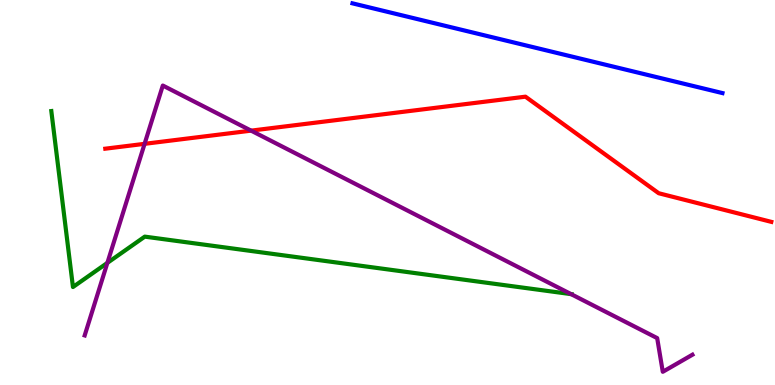[{'lines': ['blue', 'red'], 'intersections': []}, {'lines': ['green', 'red'], 'intersections': []}, {'lines': ['purple', 'red'], 'intersections': [{'x': 1.87, 'y': 6.26}, {'x': 3.24, 'y': 6.61}]}, {'lines': ['blue', 'green'], 'intersections': []}, {'lines': ['blue', 'purple'], 'intersections': []}, {'lines': ['green', 'purple'], 'intersections': [{'x': 1.39, 'y': 3.17}, {'x': 7.37, 'y': 2.36}]}]